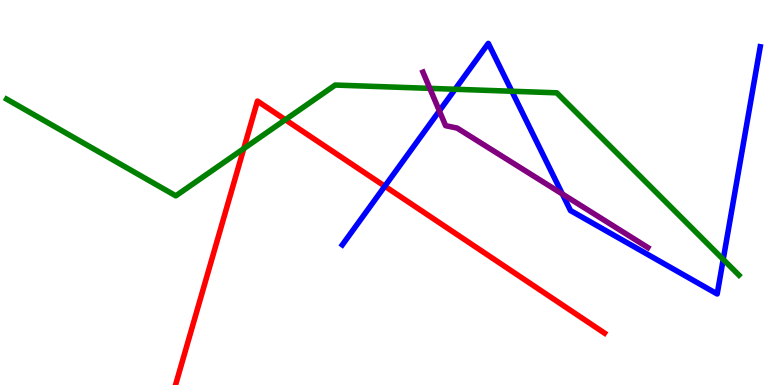[{'lines': ['blue', 'red'], 'intersections': [{'x': 4.97, 'y': 5.16}]}, {'lines': ['green', 'red'], 'intersections': [{'x': 3.15, 'y': 6.14}, {'x': 3.68, 'y': 6.89}]}, {'lines': ['purple', 'red'], 'intersections': []}, {'lines': ['blue', 'green'], 'intersections': [{'x': 5.87, 'y': 7.68}, {'x': 6.6, 'y': 7.63}, {'x': 9.33, 'y': 3.26}]}, {'lines': ['blue', 'purple'], 'intersections': [{'x': 5.67, 'y': 7.12}, {'x': 7.26, 'y': 4.96}]}, {'lines': ['green', 'purple'], 'intersections': [{'x': 5.55, 'y': 7.7}]}]